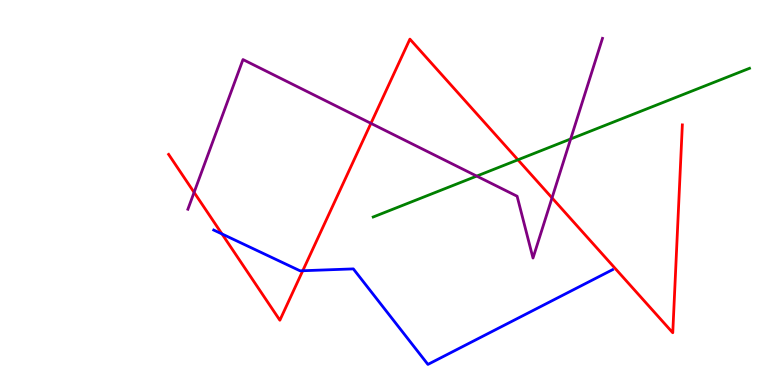[{'lines': ['blue', 'red'], 'intersections': [{'x': 2.86, 'y': 3.92}, {'x': 3.91, 'y': 2.97}]}, {'lines': ['green', 'red'], 'intersections': [{'x': 6.68, 'y': 5.85}]}, {'lines': ['purple', 'red'], 'intersections': [{'x': 2.5, 'y': 5.0}, {'x': 4.79, 'y': 6.8}, {'x': 7.12, 'y': 4.86}]}, {'lines': ['blue', 'green'], 'intersections': []}, {'lines': ['blue', 'purple'], 'intersections': []}, {'lines': ['green', 'purple'], 'intersections': [{'x': 6.15, 'y': 5.43}, {'x': 7.36, 'y': 6.39}]}]